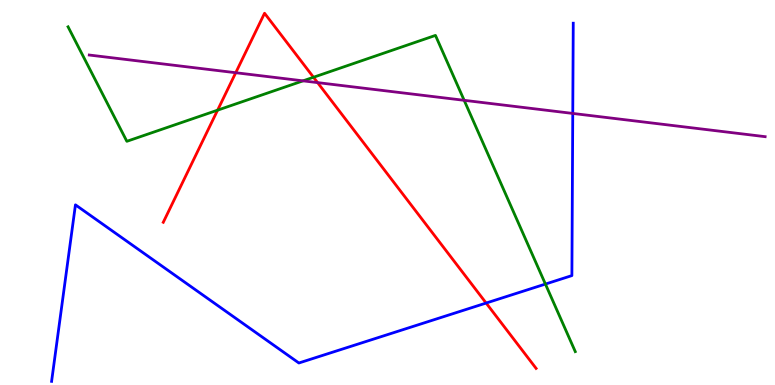[{'lines': ['blue', 'red'], 'intersections': [{'x': 6.27, 'y': 2.13}]}, {'lines': ['green', 'red'], 'intersections': [{'x': 2.81, 'y': 7.14}, {'x': 4.05, 'y': 7.99}]}, {'lines': ['purple', 'red'], 'intersections': [{'x': 3.04, 'y': 8.11}, {'x': 4.1, 'y': 7.85}]}, {'lines': ['blue', 'green'], 'intersections': [{'x': 7.04, 'y': 2.62}]}, {'lines': ['blue', 'purple'], 'intersections': [{'x': 7.39, 'y': 7.05}]}, {'lines': ['green', 'purple'], 'intersections': [{'x': 3.91, 'y': 7.9}, {'x': 5.99, 'y': 7.39}]}]